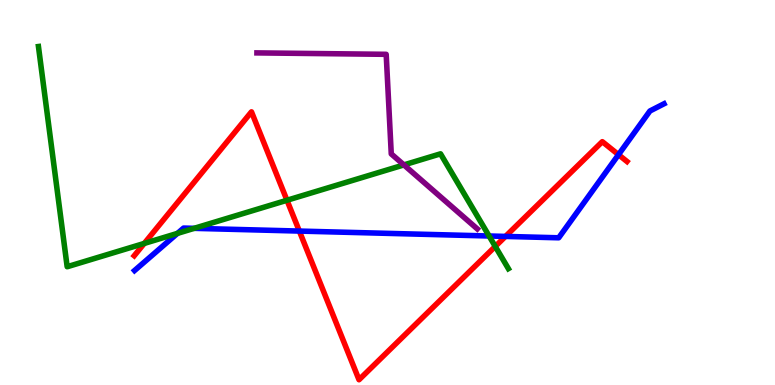[{'lines': ['blue', 'red'], 'intersections': [{'x': 3.86, 'y': 4.0}, {'x': 6.52, 'y': 3.86}, {'x': 7.98, 'y': 5.98}]}, {'lines': ['green', 'red'], 'intersections': [{'x': 1.86, 'y': 3.68}, {'x': 3.7, 'y': 4.8}, {'x': 6.39, 'y': 3.6}]}, {'lines': ['purple', 'red'], 'intersections': []}, {'lines': ['blue', 'green'], 'intersections': [{'x': 2.29, 'y': 3.94}, {'x': 2.5, 'y': 4.07}, {'x': 6.31, 'y': 3.87}]}, {'lines': ['blue', 'purple'], 'intersections': []}, {'lines': ['green', 'purple'], 'intersections': [{'x': 5.21, 'y': 5.72}]}]